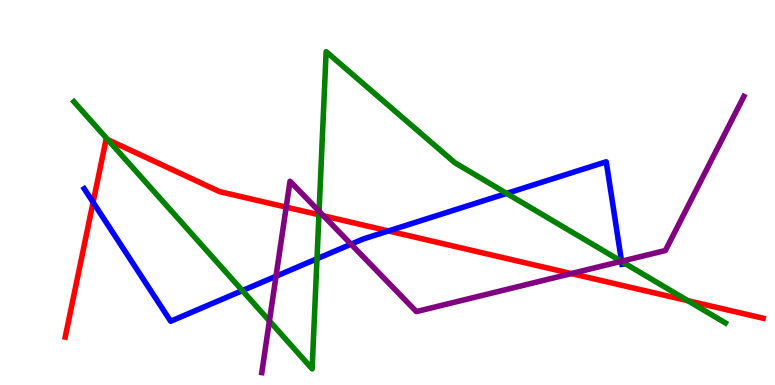[{'lines': ['blue', 'red'], 'intersections': [{'x': 1.2, 'y': 4.75}, {'x': 5.01, 'y': 4.0}]}, {'lines': ['green', 'red'], 'intersections': [{'x': 1.39, 'y': 6.37}, {'x': 4.12, 'y': 4.42}, {'x': 8.88, 'y': 2.19}]}, {'lines': ['purple', 'red'], 'intersections': [{'x': 3.69, 'y': 4.62}, {'x': 4.17, 'y': 4.39}, {'x': 7.37, 'y': 2.89}]}, {'lines': ['blue', 'green'], 'intersections': [{'x': 3.13, 'y': 2.45}, {'x': 4.09, 'y': 3.28}, {'x': 6.54, 'y': 4.98}, {'x': 8.02, 'y': 3.21}]}, {'lines': ['blue', 'purple'], 'intersections': [{'x': 3.56, 'y': 2.82}, {'x': 4.53, 'y': 3.66}, {'x': 8.02, 'y': 3.21}]}, {'lines': ['green', 'purple'], 'intersections': [{'x': 3.48, 'y': 1.66}, {'x': 4.12, 'y': 4.51}, {'x': 8.02, 'y': 3.21}]}]